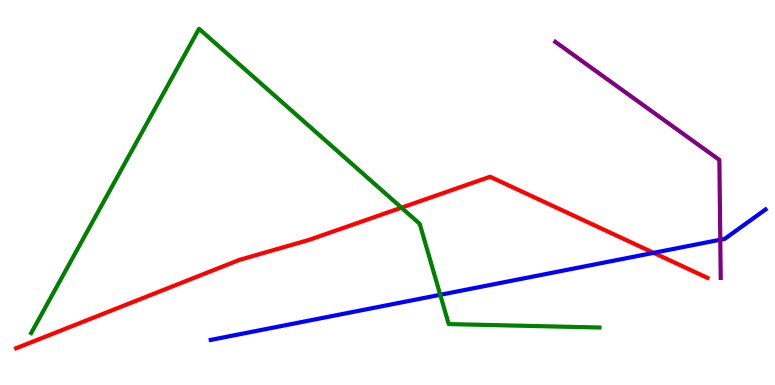[{'lines': ['blue', 'red'], 'intersections': [{'x': 8.43, 'y': 3.43}]}, {'lines': ['green', 'red'], 'intersections': [{'x': 5.18, 'y': 4.61}]}, {'lines': ['purple', 'red'], 'intersections': []}, {'lines': ['blue', 'green'], 'intersections': [{'x': 5.68, 'y': 2.34}]}, {'lines': ['blue', 'purple'], 'intersections': [{'x': 9.29, 'y': 3.77}]}, {'lines': ['green', 'purple'], 'intersections': []}]